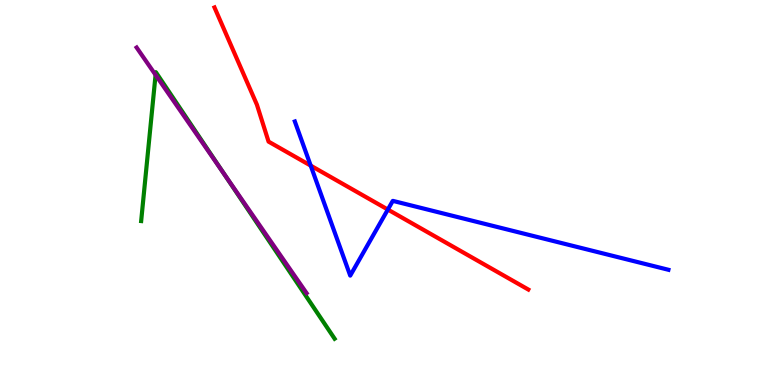[{'lines': ['blue', 'red'], 'intersections': [{'x': 4.01, 'y': 5.7}, {'x': 5.0, 'y': 4.56}]}, {'lines': ['green', 'red'], 'intersections': []}, {'lines': ['purple', 'red'], 'intersections': []}, {'lines': ['blue', 'green'], 'intersections': []}, {'lines': ['blue', 'purple'], 'intersections': []}, {'lines': ['green', 'purple'], 'intersections': [{'x': 2.01, 'y': 8.05}, {'x': 2.9, 'y': 5.47}]}]